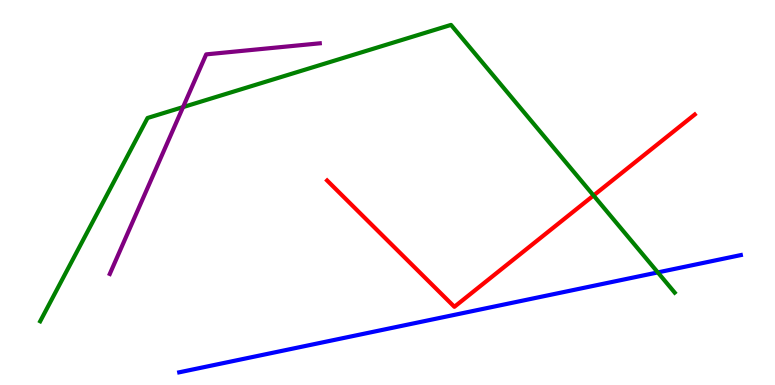[{'lines': ['blue', 'red'], 'intersections': []}, {'lines': ['green', 'red'], 'intersections': [{'x': 7.66, 'y': 4.92}]}, {'lines': ['purple', 'red'], 'intersections': []}, {'lines': ['blue', 'green'], 'intersections': [{'x': 8.49, 'y': 2.92}]}, {'lines': ['blue', 'purple'], 'intersections': []}, {'lines': ['green', 'purple'], 'intersections': [{'x': 2.36, 'y': 7.22}]}]